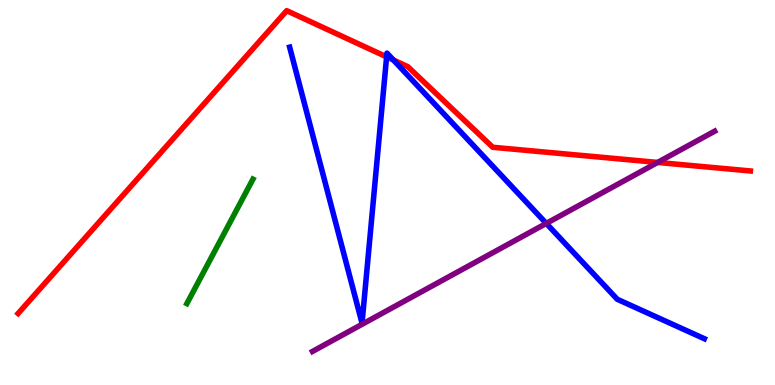[{'lines': ['blue', 'red'], 'intersections': [{'x': 4.99, 'y': 8.52}, {'x': 5.08, 'y': 8.44}]}, {'lines': ['green', 'red'], 'intersections': []}, {'lines': ['purple', 'red'], 'intersections': [{'x': 8.49, 'y': 5.78}]}, {'lines': ['blue', 'green'], 'intersections': []}, {'lines': ['blue', 'purple'], 'intersections': [{'x': 7.05, 'y': 4.2}]}, {'lines': ['green', 'purple'], 'intersections': []}]